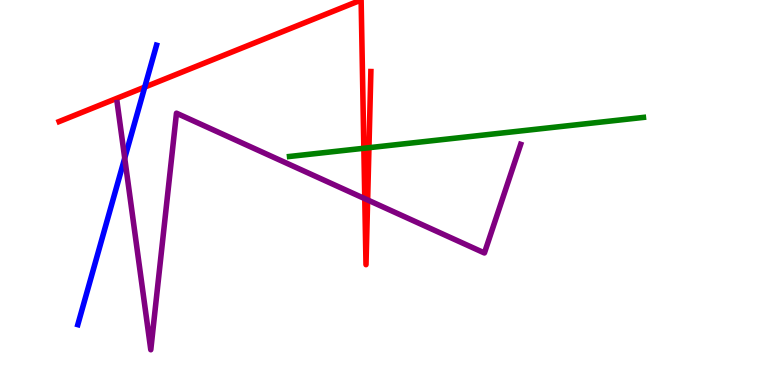[{'lines': ['blue', 'red'], 'intersections': [{'x': 1.87, 'y': 7.74}]}, {'lines': ['green', 'red'], 'intersections': [{'x': 4.69, 'y': 6.15}, {'x': 4.76, 'y': 6.16}]}, {'lines': ['purple', 'red'], 'intersections': [{'x': 4.71, 'y': 4.84}, {'x': 4.74, 'y': 4.81}]}, {'lines': ['blue', 'green'], 'intersections': []}, {'lines': ['blue', 'purple'], 'intersections': [{'x': 1.61, 'y': 5.89}]}, {'lines': ['green', 'purple'], 'intersections': []}]